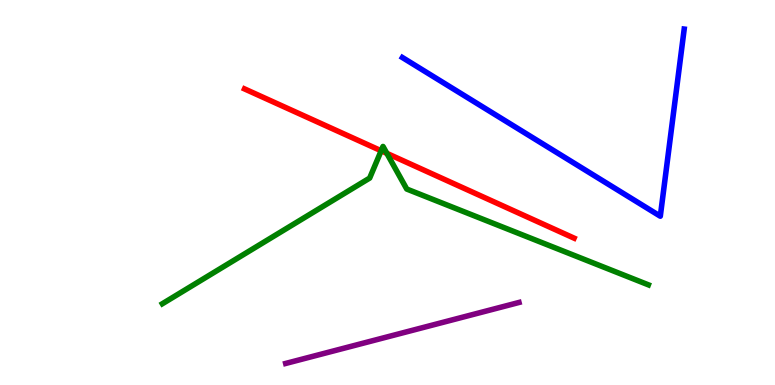[{'lines': ['blue', 'red'], 'intersections': []}, {'lines': ['green', 'red'], 'intersections': [{'x': 4.92, 'y': 6.08}, {'x': 4.99, 'y': 6.02}]}, {'lines': ['purple', 'red'], 'intersections': []}, {'lines': ['blue', 'green'], 'intersections': []}, {'lines': ['blue', 'purple'], 'intersections': []}, {'lines': ['green', 'purple'], 'intersections': []}]